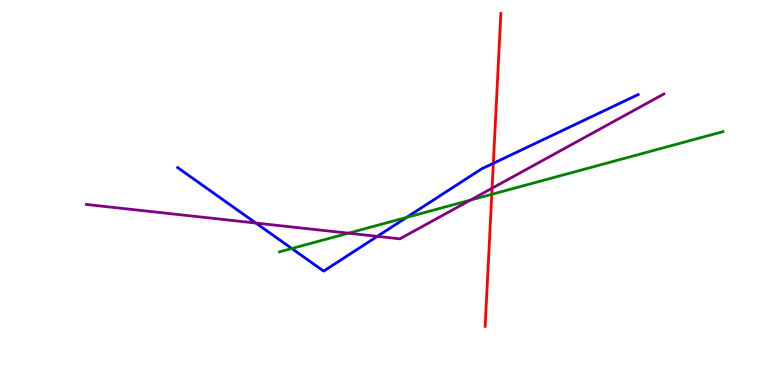[{'lines': ['blue', 'red'], 'intersections': [{'x': 6.37, 'y': 5.76}]}, {'lines': ['green', 'red'], 'intersections': [{'x': 6.35, 'y': 4.95}]}, {'lines': ['purple', 'red'], 'intersections': [{'x': 6.35, 'y': 5.11}]}, {'lines': ['blue', 'green'], 'intersections': [{'x': 3.77, 'y': 3.54}, {'x': 5.25, 'y': 4.35}]}, {'lines': ['blue', 'purple'], 'intersections': [{'x': 3.3, 'y': 4.21}, {'x': 4.87, 'y': 3.86}]}, {'lines': ['green', 'purple'], 'intersections': [{'x': 4.5, 'y': 3.94}, {'x': 6.07, 'y': 4.8}]}]